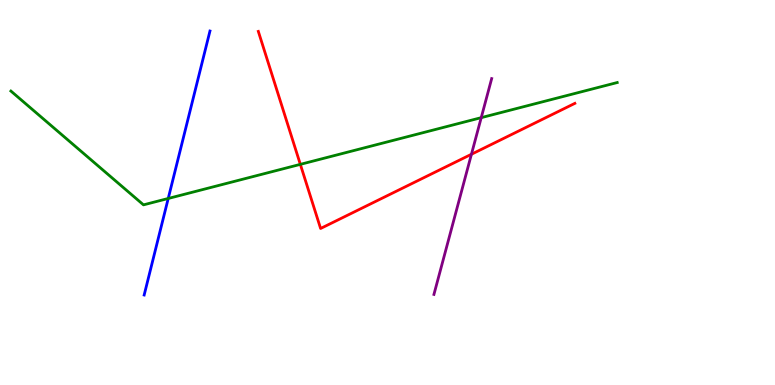[{'lines': ['blue', 'red'], 'intersections': []}, {'lines': ['green', 'red'], 'intersections': [{'x': 3.88, 'y': 5.73}]}, {'lines': ['purple', 'red'], 'intersections': [{'x': 6.08, 'y': 5.99}]}, {'lines': ['blue', 'green'], 'intersections': [{'x': 2.17, 'y': 4.84}]}, {'lines': ['blue', 'purple'], 'intersections': []}, {'lines': ['green', 'purple'], 'intersections': [{'x': 6.21, 'y': 6.94}]}]